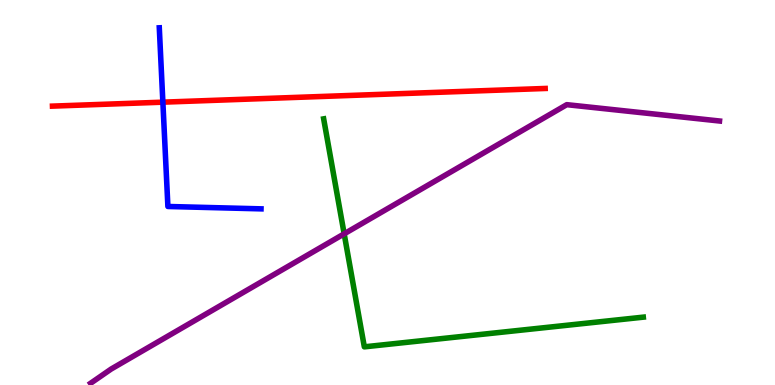[{'lines': ['blue', 'red'], 'intersections': [{'x': 2.1, 'y': 7.35}]}, {'lines': ['green', 'red'], 'intersections': []}, {'lines': ['purple', 'red'], 'intersections': []}, {'lines': ['blue', 'green'], 'intersections': []}, {'lines': ['blue', 'purple'], 'intersections': []}, {'lines': ['green', 'purple'], 'intersections': [{'x': 4.44, 'y': 3.93}]}]